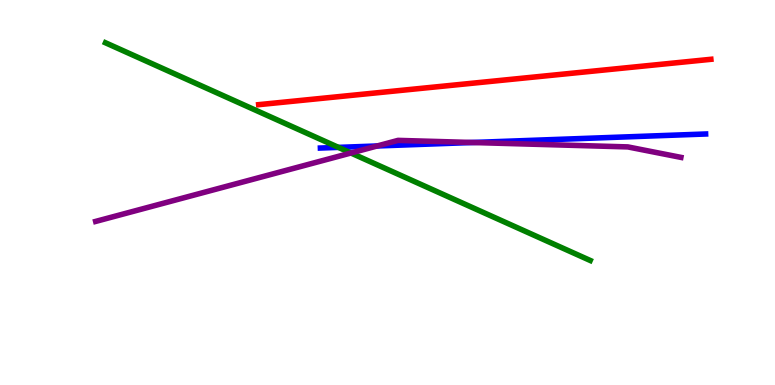[{'lines': ['blue', 'red'], 'intersections': []}, {'lines': ['green', 'red'], 'intersections': []}, {'lines': ['purple', 'red'], 'intersections': []}, {'lines': ['blue', 'green'], 'intersections': [{'x': 4.37, 'y': 6.17}]}, {'lines': ['blue', 'purple'], 'intersections': [{'x': 4.87, 'y': 6.21}, {'x': 6.1, 'y': 6.3}]}, {'lines': ['green', 'purple'], 'intersections': [{'x': 4.53, 'y': 6.03}]}]